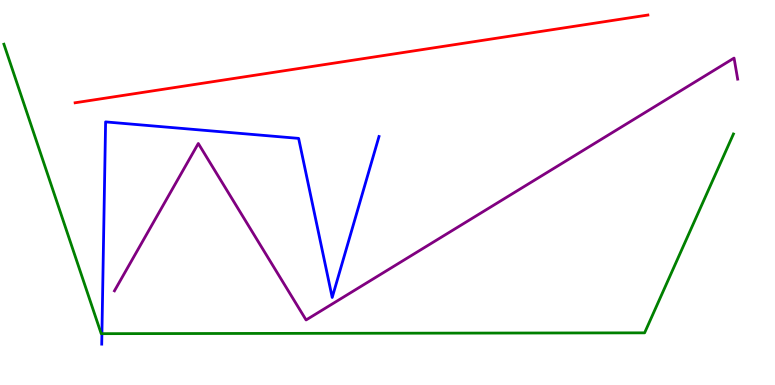[{'lines': ['blue', 'red'], 'intersections': []}, {'lines': ['green', 'red'], 'intersections': []}, {'lines': ['purple', 'red'], 'intersections': []}, {'lines': ['blue', 'green'], 'intersections': [{'x': 1.32, 'y': 1.33}]}, {'lines': ['blue', 'purple'], 'intersections': []}, {'lines': ['green', 'purple'], 'intersections': []}]